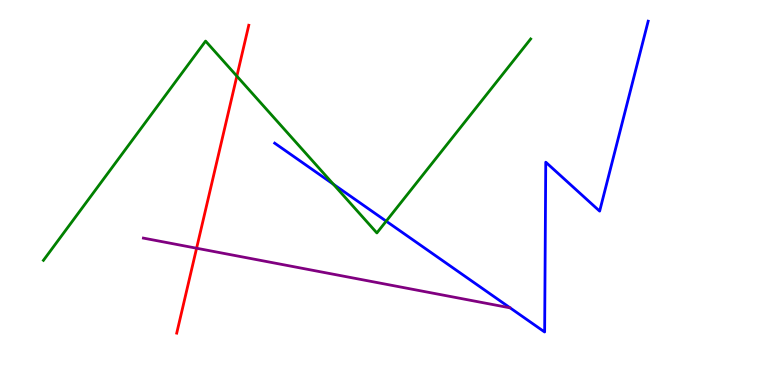[{'lines': ['blue', 'red'], 'intersections': []}, {'lines': ['green', 'red'], 'intersections': [{'x': 3.06, 'y': 8.02}]}, {'lines': ['purple', 'red'], 'intersections': [{'x': 2.54, 'y': 3.55}]}, {'lines': ['blue', 'green'], 'intersections': [{'x': 4.3, 'y': 5.22}, {'x': 4.98, 'y': 4.26}]}, {'lines': ['blue', 'purple'], 'intersections': []}, {'lines': ['green', 'purple'], 'intersections': []}]